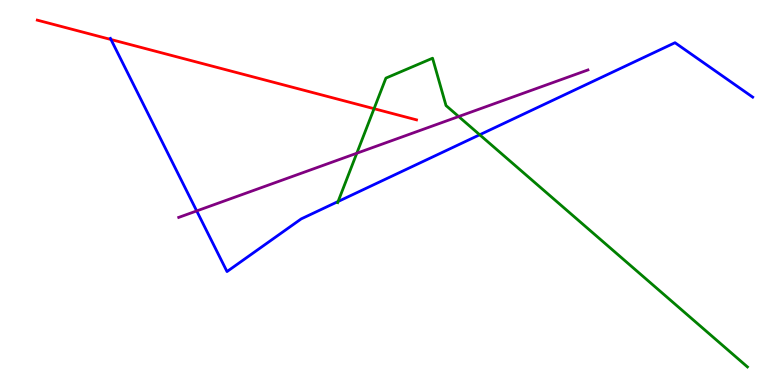[{'lines': ['blue', 'red'], 'intersections': [{'x': 1.43, 'y': 8.97}]}, {'lines': ['green', 'red'], 'intersections': [{'x': 4.83, 'y': 7.18}]}, {'lines': ['purple', 'red'], 'intersections': []}, {'lines': ['blue', 'green'], 'intersections': [{'x': 4.36, 'y': 4.77}, {'x': 6.19, 'y': 6.5}]}, {'lines': ['blue', 'purple'], 'intersections': [{'x': 2.54, 'y': 4.52}]}, {'lines': ['green', 'purple'], 'intersections': [{'x': 4.6, 'y': 6.02}, {'x': 5.92, 'y': 6.97}]}]